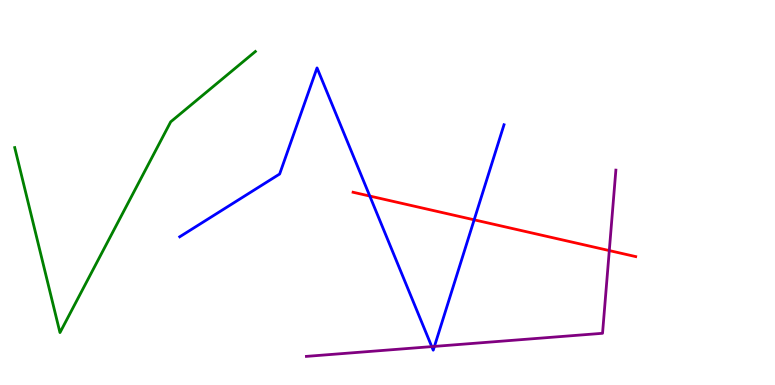[{'lines': ['blue', 'red'], 'intersections': [{'x': 4.77, 'y': 4.91}, {'x': 6.12, 'y': 4.29}]}, {'lines': ['green', 'red'], 'intersections': []}, {'lines': ['purple', 'red'], 'intersections': [{'x': 7.86, 'y': 3.49}]}, {'lines': ['blue', 'green'], 'intersections': []}, {'lines': ['blue', 'purple'], 'intersections': [{'x': 5.57, 'y': 0.997}, {'x': 5.61, 'y': 1.0}]}, {'lines': ['green', 'purple'], 'intersections': []}]